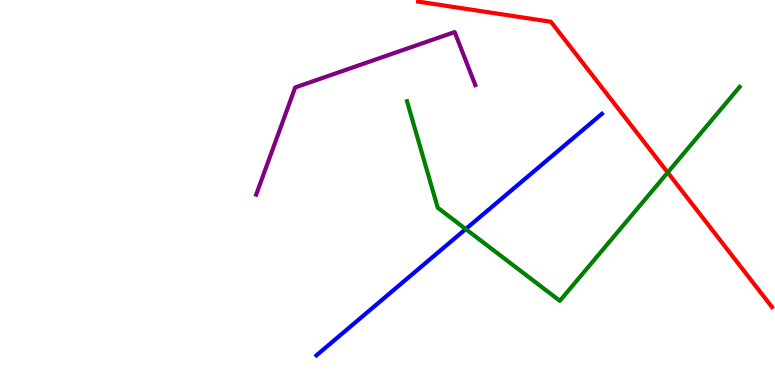[{'lines': ['blue', 'red'], 'intersections': []}, {'lines': ['green', 'red'], 'intersections': [{'x': 8.62, 'y': 5.52}]}, {'lines': ['purple', 'red'], 'intersections': []}, {'lines': ['blue', 'green'], 'intersections': [{'x': 6.01, 'y': 4.05}]}, {'lines': ['blue', 'purple'], 'intersections': []}, {'lines': ['green', 'purple'], 'intersections': []}]